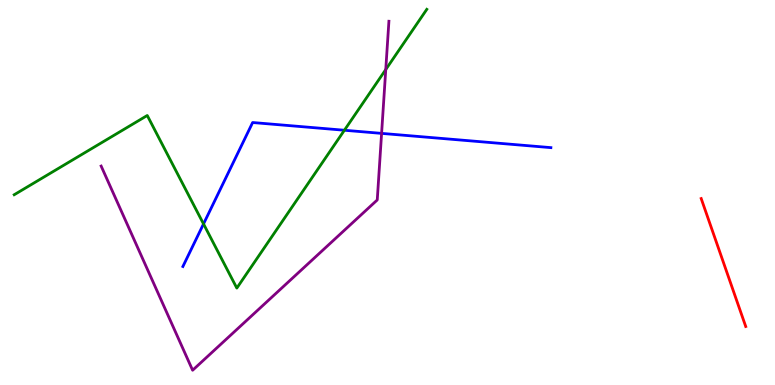[{'lines': ['blue', 'red'], 'intersections': []}, {'lines': ['green', 'red'], 'intersections': []}, {'lines': ['purple', 'red'], 'intersections': []}, {'lines': ['blue', 'green'], 'intersections': [{'x': 2.63, 'y': 4.18}, {'x': 4.44, 'y': 6.62}]}, {'lines': ['blue', 'purple'], 'intersections': [{'x': 4.92, 'y': 6.54}]}, {'lines': ['green', 'purple'], 'intersections': [{'x': 4.98, 'y': 8.19}]}]